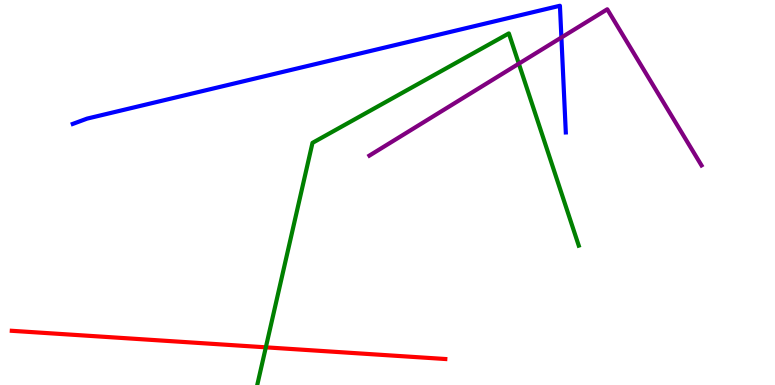[{'lines': ['blue', 'red'], 'intersections': []}, {'lines': ['green', 'red'], 'intersections': [{'x': 3.43, 'y': 0.978}]}, {'lines': ['purple', 'red'], 'intersections': []}, {'lines': ['blue', 'green'], 'intersections': []}, {'lines': ['blue', 'purple'], 'intersections': [{'x': 7.24, 'y': 9.03}]}, {'lines': ['green', 'purple'], 'intersections': [{'x': 6.69, 'y': 8.35}]}]